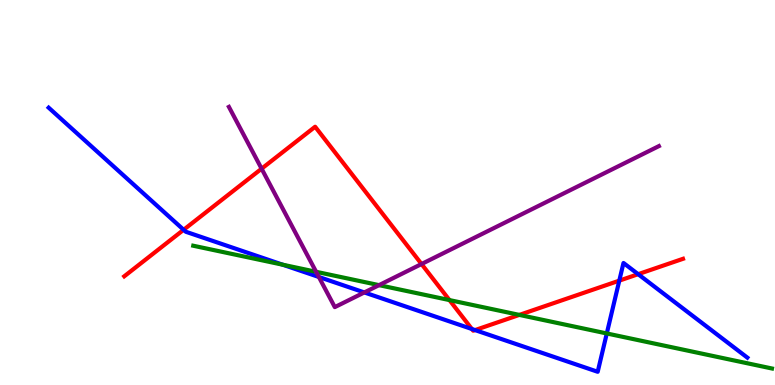[{'lines': ['blue', 'red'], 'intersections': [{'x': 2.37, 'y': 4.03}, {'x': 6.09, 'y': 1.45}, {'x': 6.13, 'y': 1.43}, {'x': 7.99, 'y': 2.71}, {'x': 8.23, 'y': 2.88}]}, {'lines': ['green', 'red'], 'intersections': [{'x': 5.8, 'y': 2.21}, {'x': 6.7, 'y': 1.82}]}, {'lines': ['purple', 'red'], 'intersections': [{'x': 3.38, 'y': 5.62}, {'x': 5.44, 'y': 3.14}]}, {'lines': ['blue', 'green'], 'intersections': [{'x': 3.65, 'y': 3.12}, {'x': 7.83, 'y': 1.34}]}, {'lines': ['blue', 'purple'], 'intersections': [{'x': 4.11, 'y': 2.81}, {'x': 4.7, 'y': 2.4}]}, {'lines': ['green', 'purple'], 'intersections': [{'x': 4.08, 'y': 2.94}, {'x': 4.89, 'y': 2.59}]}]